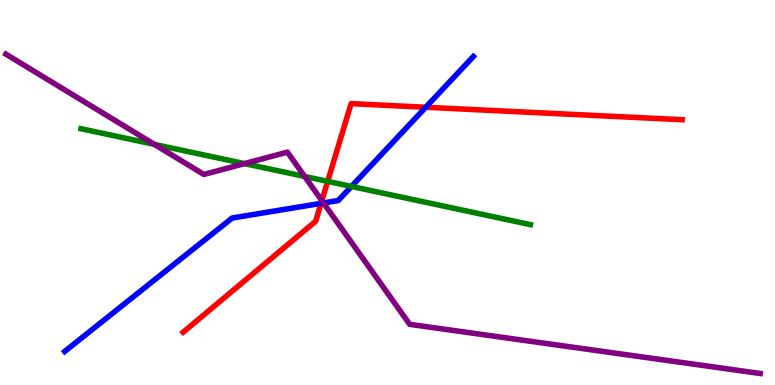[{'lines': ['blue', 'red'], 'intersections': [{'x': 4.14, 'y': 4.72}, {'x': 5.49, 'y': 7.21}]}, {'lines': ['green', 'red'], 'intersections': [{'x': 4.23, 'y': 5.29}]}, {'lines': ['purple', 'red'], 'intersections': [{'x': 4.15, 'y': 4.79}]}, {'lines': ['blue', 'green'], 'intersections': [{'x': 4.53, 'y': 5.16}]}, {'lines': ['blue', 'purple'], 'intersections': [{'x': 4.17, 'y': 4.73}]}, {'lines': ['green', 'purple'], 'intersections': [{'x': 1.99, 'y': 6.25}, {'x': 3.15, 'y': 5.75}, {'x': 3.93, 'y': 5.42}]}]